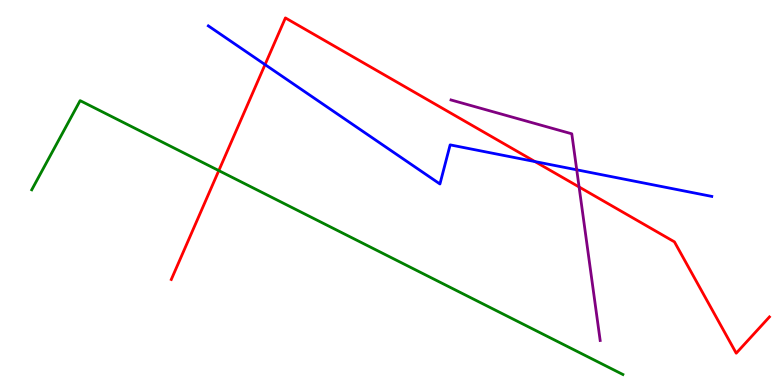[{'lines': ['blue', 'red'], 'intersections': [{'x': 3.42, 'y': 8.32}, {'x': 6.9, 'y': 5.8}]}, {'lines': ['green', 'red'], 'intersections': [{'x': 2.82, 'y': 5.57}]}, {'lines': ['purple', 'red'], 'intersections': [{'x': 7.47, 'y': 5.14}]}, {'lines': ['blue', 'green'], 'intersections': []}, {'lines': ['blue', 'purple'], 'intersections': [{'x': 7.44, 'y': 5.59}]}, {'lines': ['green', 'purple'], 'intersections': []}]